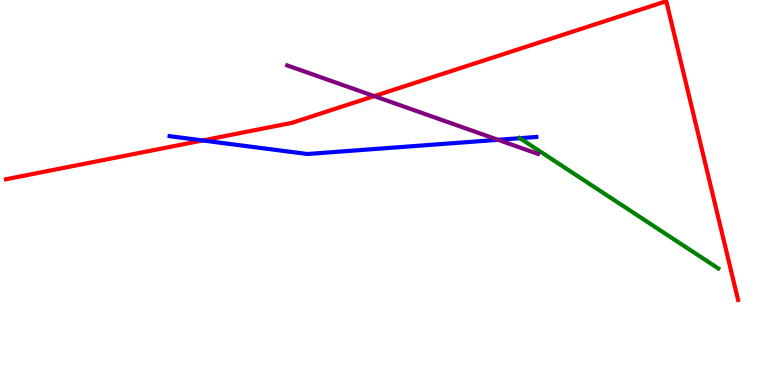[{'lines': ['blue', 'red'], 'intersections': [{'x': 2.62, 'y': 6.35}]}, {'lines': ['green', 'red'], 'intersections': []}, {'lines': ['purple', 'red'], 'intersections': [{'x': 4.83, 'y': 7.5}]}, {'lines': ['blue', 'green'], 'intersections': [{'x': 6.71, 'y': 6.41}]}, {'lines': ['blue', 'purple'], 'intersections': [{'x': 6.43, 'y': 6.37}]}, {'lines': ['green', 'purple'], 'intersections': []}]